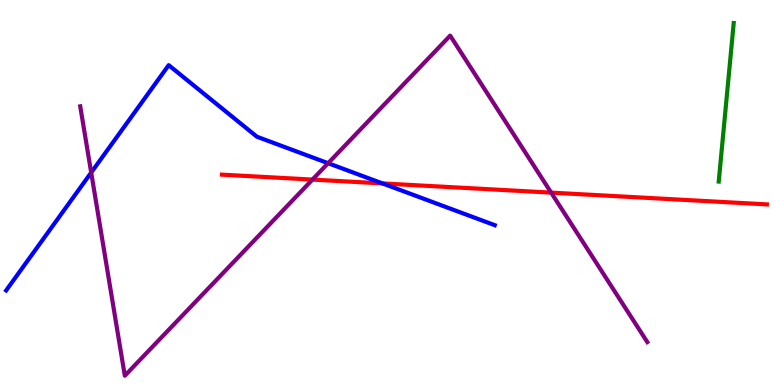[{'lines': ['blue', 'red'], 'intersections': [{'x': 4.93, 'y': 5.24}]}, {'lines': ['green', 'red'], 'intersections': []}, {'lines': ['purple', 'red'], 'intersections': [{'x': 4.03, 'y': 5.34}, {'x': 7.11, 'y': 5.0}]}, {'lines': ['blue', 'green'], 'intersections': []}, {'lines': ['blue', 'purple'], 'intersections': [{'x': 1.18, 'y': 5.52}, {'x': 4.23, 'y': 5.76}]}, {'lines': ['green', 'purple'], 'intersections': []}]